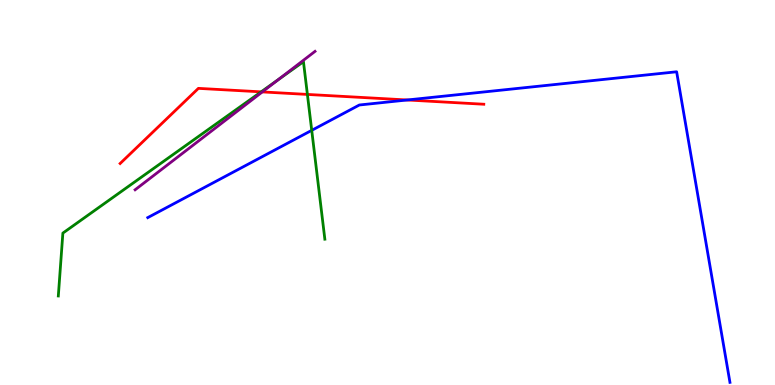[{'lines': ['blue', 'red'], 'intersections': [{'x': 5.26, 'y': 7.4}]}, {'lines': ['green', 'red'], 'intersections': [{'x': 3.37, 'y': 7.61}, {'x': 3.97, 'y': 7.55}]}, {'lines': ['purple', 'red'], 'intersections': [{'x': 3.38, 'y': 7.61}]}, {'lines': ['blue', 'green'], 'intersections': [{'x': 4.02, 'y': 6.61}]}, {'lines': ['blue', 'purple'], 'intersections': []}, {'lines': ['green', 'purple'], 'intersections': [{'x': 3.59, 'y': 7.93}]}]